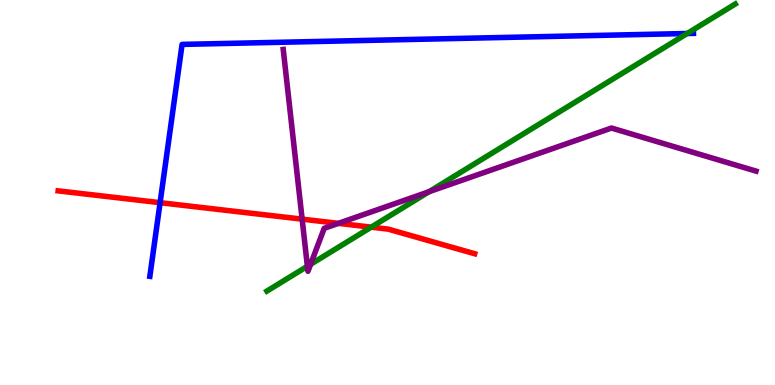[{'lines': ['blue', 'red'], 'intersections': [{'x': 2.07, 'y': 4.74}]}, {'lines': ['green', 'red'], 'intersections': [{'x': 4.79, 'y': 4.1}]}, {'lines': ['purple', 'red'], 'intersections': [{'x': 3.9, 'y': 4.31}, {'x': 4.37, 'y': 4.2}]}, {'lines': ['blue', 'green'], 'intersections': [{'x': 8.87, 'y': 9.13}]}, {'lines': ['blue', 'purple'], 'intersections': []}, {'lines': ['green', 'purple'], 'intersections': [{'x': 3.97, 'y': 3.08}, {'x': 4.01, 'y': 3.13}, {'x': 5.54, 'y': 5.02}]}]